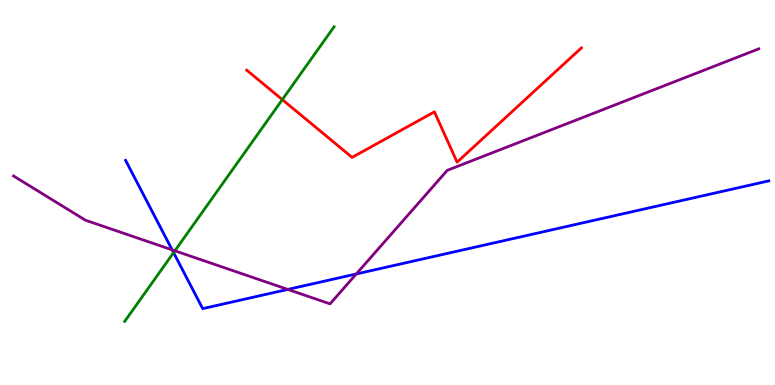[{'lines': ['blue', 'red'], 'intersections': []}, {'lines': ['green', 'red'], 'intersections': [{'x': 3.64, 'y': 7.41}]}, {'lines': ['purple', 'red'], 'intersections': []}, {'lines': ['blue', 'green'], 'intersections': [{'x': 2.24, 'y': 3.44}]}, {'lines': ['blue', 'purple'], 'intersections': [{'x': 2.22, 'y': 3.51}, {'x': 3.71, 'y': 2.48}, {'x': 4.6, 'y': 2.88}]}, {'lines': ['green', 'purple'], 'intersections': [{'x': 2.26, 'y': 3.49}]}]